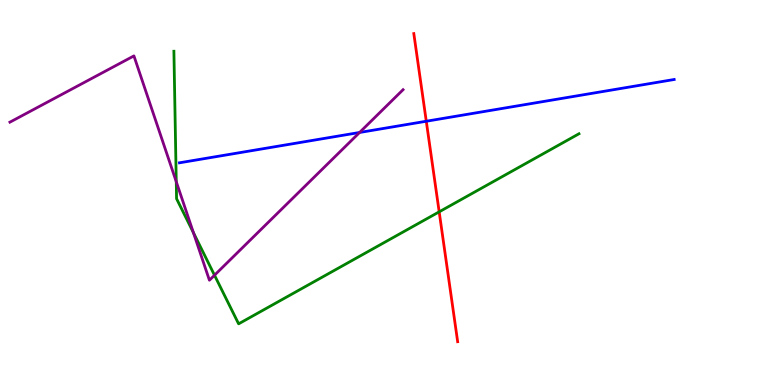[{'lines': ['blue', 'red'], 'intersections': [{'x': 5.5, 'y': 6.85}]}, {'lines': ['green', 'red'], 'intersections': [{'x': 5.67, 'y': 4.5}]}, {'lines': ['purple', 'red'], 'intersections': []}, {'lines': ['blue', 'green'], 'intersections': []}, {'lines': ['blue', 'purple'], 'intersections': [{'x': 4.64, 'y': 6.56}]}, {'lines': ['green', 'purple'], 'intersections': [{'x': 2.27, 'y': 5.28}, {'x': 2.5, 'y': 3.96}, {'x': 2.77, 'y': 2.85}]}]